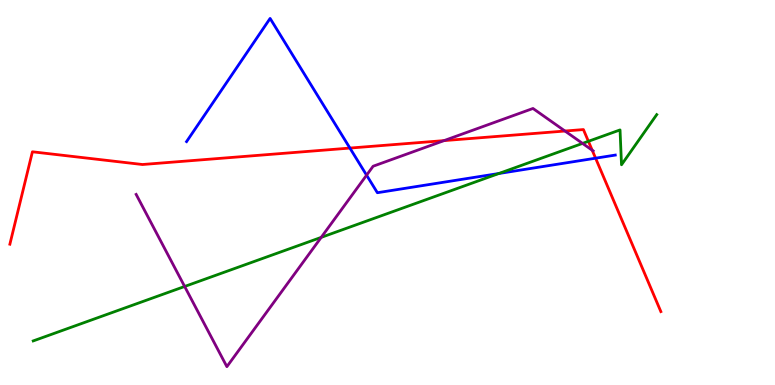[{'lines': ['blue', 'red'], 'intersections': [{'x': 4.51, 'y': 6.15}, {'x': 7.69, 'y': 5.89}]}, {'lines': ['green', 'red'], 'intersections': [{'x': 7.59, 'y': 6.33}]}, {'lines': ['purple', 'red'], 'intersections': [{'x': 5.73, 'y': 6.35}, {'x': 7.29, 'y': 6.6}, {'x': 7.64, 'y': 6.1}]}, {'lines': ['blue', 'green'], 'intersections': [{'x': 6.44, 'y': 5.49}]}, {'lines': ['blue', 'purple'], 'intersections': [{'x': 4.73, 'y': 5.45}]}, {'lines': ['green', 'purple'], 'intersections': [{'x': 2.38, 'y': 2.56}, {'x': 4.14, 'y': 3.83}, {'x': 7.52, 'y': 6.28}]}]